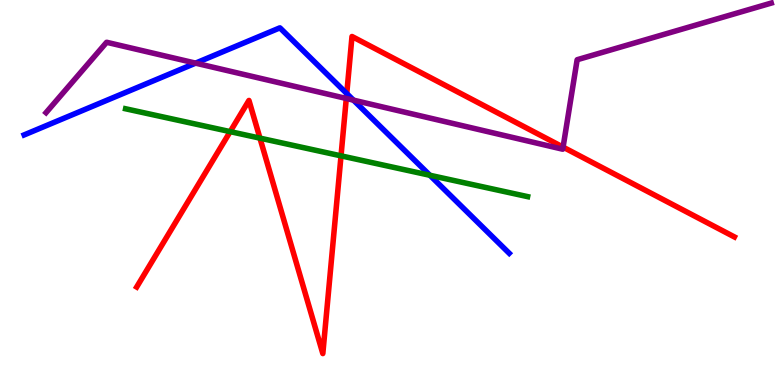[{'lines': ['blue', 'red'], 'intersections': [{'x': 4.47, 'y': 7.57}]}, {'lines': ['green', 'red'], 'intersections': [{'x': 2.97, 'y': 6.58}, {'x': 3.35, 'y': 6.41}, {'x': 4.4, 'y': 5.95}]}, {'lines': ['purple', 'red'], 'intersections': [{'x': 4.47, 'y': 7.44}, {'x': 7.27, 'y': 6.18}]}, {'lines': ['blue', 'green'], 'intersections': [{'x': 5.55, 'y': 5.45}]}, {'lines': ['blue', 'purple'], 'intersections': [{'x': 2.52, 'y': 8.36}, {'x': 4.56, 'y': 7.4}]}, {'lines': ['green', 'purple'], 'intersections': []}]